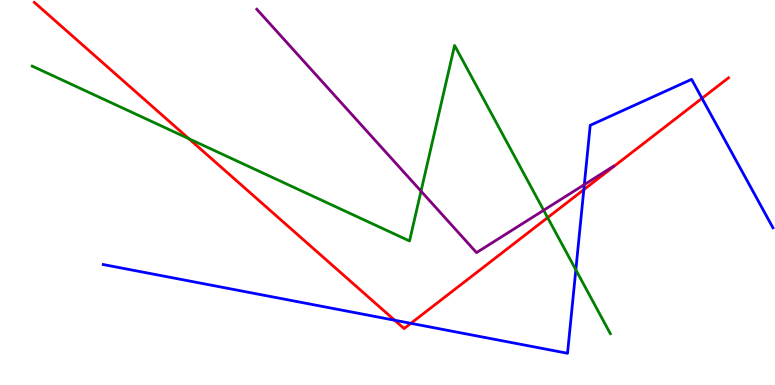[{'lines': ['blue', 'red'], 'intersections': [{'x': 5.09, 'y': 1.68}, {'x': 5.3, 'y': 1.6}, {'x': 7.53, 'y': 5.07}, {'x': 9.06, 'y': 7.45}]}, {'lines': ['green', 'red'], 'intersections': [{'x': 2.44, 'y': 6.4}, {'x': 7.07, 'y': 4.35}]}, {'lines': ['purple', 'red'], 'intersections': []}, {'lines': ['blue', 'green'], 'intersections': [{'x': 7.43, 'y': 2.99}]}, {'lines': ['blue', 'purple'], 'intersections': [{'x': 7.54, 'y': 5.2}]}, {'lines': ['green', 'purple'], 'intersections': [{'x': 5.43, 'y': 5.04}, {'x': 7.02, 'y': 4.54}]}]